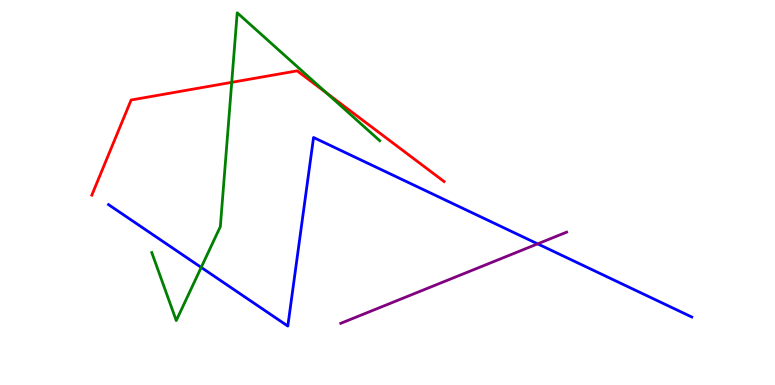[{'lines': ['blue', 'red'], 'intersections': []}, {'lines': ['green', 'red'], 'intersections': [{'x': 2.99, 'y': 7.86}, {'x': 4.21, 'y': 7.58}]}, {'lines': ['purple', 'red'], 'intersections': []}, {'lines': ['blue', 'green'], 'intersections': [{'x': 2.6, 'y': 3.05}]}, {'lines': ['blue', 'purple'], 'intersections': [{'x': 6.94, 'y': 3.67}]}, {'lines': ['green', 'purple'], 'intersections': []}]